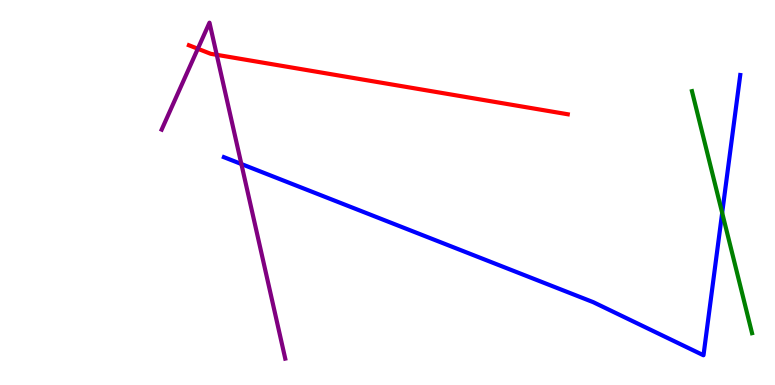[{'lines': ['blue', 'red'], 'intersections': []}, {'lines': ['green', 'red'], 'intersections': []}, {'lines': ['purple', 'red'], 'intersections': [{'x': 2.55, 'y': 8.73}, {'x': 2.8, 'y': 8.58}]}, {'lines': ['blue', 'green'], 'intersections': [{'x': 9.32, 'y': 4.47}]}, {'lines': ['blue', 'purple'], 'intersections': [{'x': 3.11, 'y': 5.74}]}, {'lines': ['green', 'purple'], 'intersections': []}]